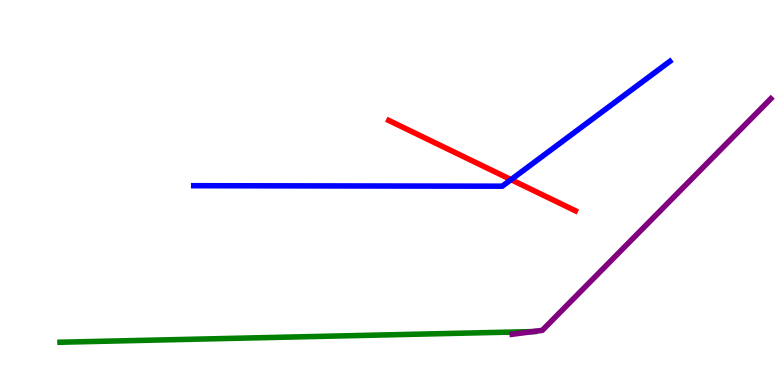[{'lines': ['blue', 'red'], 'intersections': [{'x': 6.59, 'y': 5.33}]}, {'lines': ['green', 'red'], 'intersections': []}, {'lines': ['purple', 'red'], 'intersections': []}, {'lines': ['blue', 'green'], 'intersections': []}, {'lines': ['blue', 'purple'], 'intersections': []}, {'lines': ['green', 'purple'], 'intersections': [{'x': 6.87, 'y': 1.39}]}]